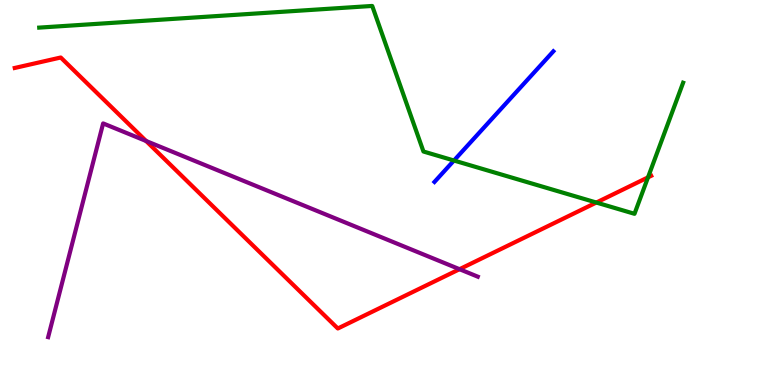[{'lines': ['blue', 'red'], 'intersections': []}, {'lines': ['green', 'red'], 'intersections': [{'x': 7.69, 'y': 4.74}, {'x': 8.36, 'y': 5.39}]}, {'lines': ['purple', 'red'], 'intersections': [{'x': 1.89, 'y': 6.34}, {'x': 5.93, 'y': 3.01}]}, {'lines': ['blue', 'green'], 'intersections': [{'x': 5.86, 'y': 5.83}]}, {'lines': ['blue', 'purple'], 'intersections': []}, {'lines': ['green', 'purple'], 'intersections': []}]